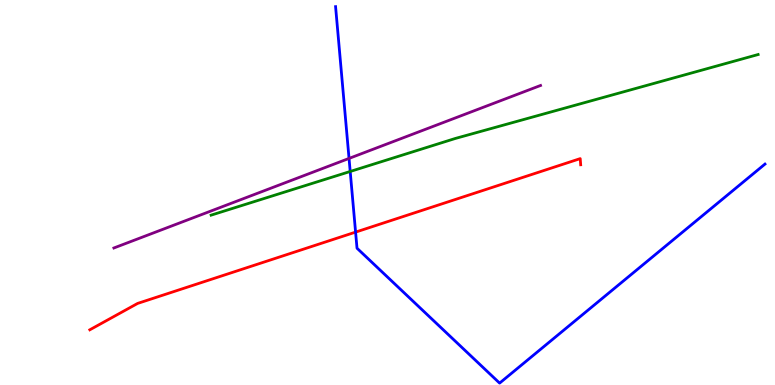[{'lines': ['blue', 'red'], 'intersections': [{'x': 4.59, 'y': 3.97}]}, {'lines': ['green', 'red'], 'intersections': []}, {'lines': ['purple', 'red'], 'intersections': []}, {'lines': ['blue', 'green'], 'intersections': [{'x': 4.52, 'y': 5.55}]}, {'lines': ['blue', 'purple'], 'intersections': [{'x': 4.5, 'y': 5.89}]}, {'lines': ['green', 'purple'], 'intersections': []}]